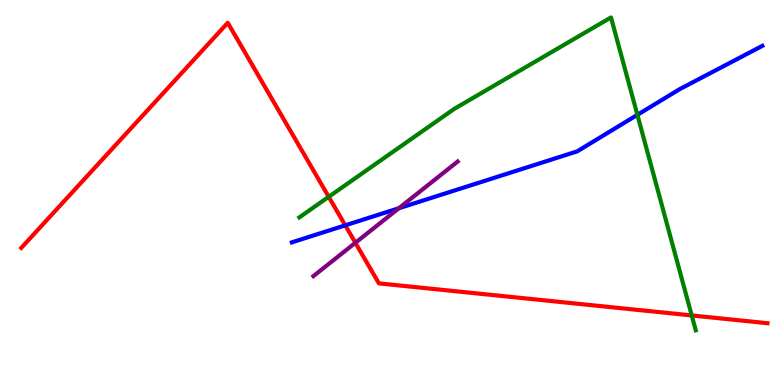[{'lines': ['blue', 'red'], 'intersections': [{'x': 4.45, 'y': 4.15}]}, {'lines': ['green', 'red'], 'intersections': [{'x': 4.24, 'y': 4.89}, {'x': 8.93, 'y': 1.81}]}, {'lines': ['purple', 'red'], 'intersections': [{'x': 4.59, 'y': 3.69}]}, {'lines': ['blue', 'green'], 'intersections': [{'x': 8.22, 'y': 7.02}]}, {'lines': ['blue', 'purple'], 'intersections': [{'x': 5.15, 'y': 4.59}]}, {'lines': ['green', 'purple'], 'intersections': []}]